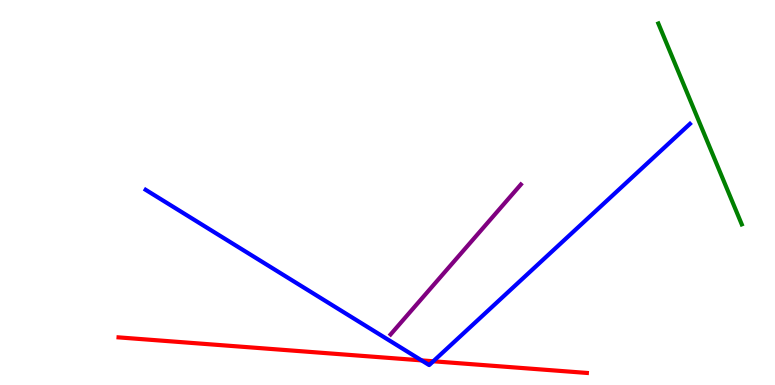[{'lines': ['blue', 'red'], 'intersections': [{'x': 5.44, 'y': 0.639}, {'x': 5.59, 'y': 0.616}]}, {'lines': ['green', 'red'], 'intersections': []}, {'lines': ['purple', 'red'], 'intersections': []}, {'lines': ['blue', 'green'], 'intersections': []}, {'lines': ['blue', 'purple'], 'intersections': []}, {'lines': ['green', 'purple'], 'intersections': []}]